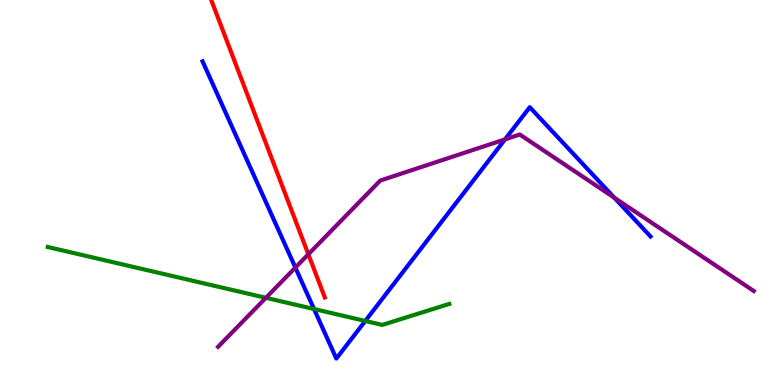[{'lines': ['blue', 'red'], 'intersections': []}, {'lines': ['green', 'red'], 'intersections': []}, {'lines': ['purple', 'red'], 'intersections': [{'x': 3.98, 'y': 3.39}]}, {'lines': ['blue', 'green'], 'intersections': [{'x': 4.05, 'y': 1.97}, {'x': 4.71, 'y': 1.66}]}, {'lines': ['blue', 'purple'], 'intersections': [{'x': 3.81, 'y': 3.05}, {'x': 6.52, 'y': 6.38}, {'x': 7.93, 'y': 4.86}]}, {'lines': ['green', 'purple'], 'intersections': [{'x': 3.43, 'y': 2.26}]}]